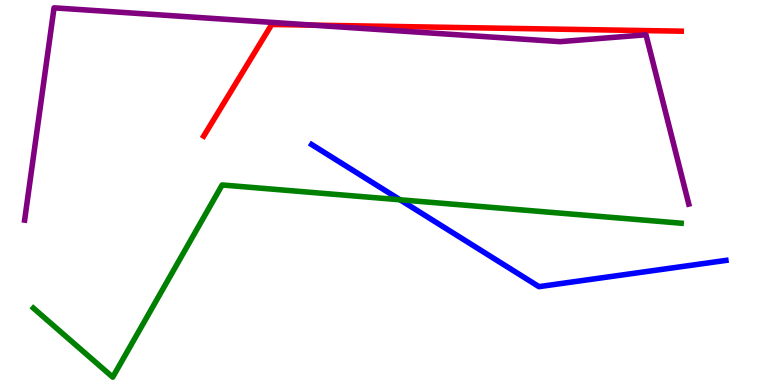[{'lines': ['blue', 'red'], 'intersections': []}, {'lines': ['green', 'red'], 'intersections': []}, {'lines': ['purple', 'red'], 'intersections': [{'x': 4.04, 'y': 9.35}]}, {'lines': ['blue', 'green'], 'intersections': [{'x': 5.16, 'y': 4.81}]}, {'lines': ['blue', 'purple'], 'intersections': []}, {'lines': ['green', 'purple'], 'intersections': []}]